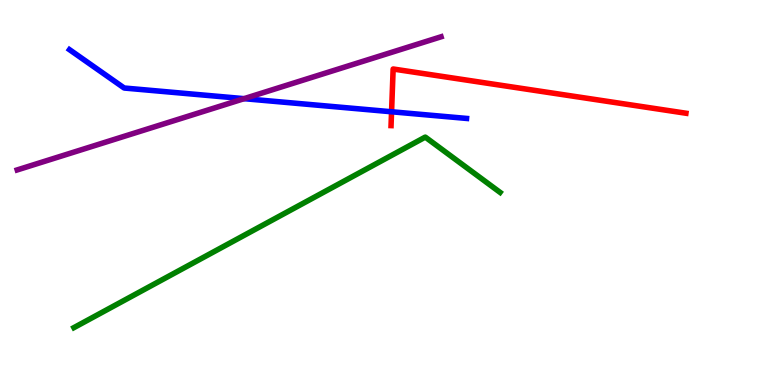[{'lines': ['blue', 'red'], 'intersections': [{'x': 5.05, 'y': 7.1}]}, {'lines': ['green', 'red'], 'intersections': []}, {'lines': ['purple', 'red'], 'intersections': []}, {'lines': ['blue', 'green'], 'intersections': []}, {'lines': ['blue', 'purple'], 'intersections': [{'x': 3.15, 'y': 7.44}]}, {'lines': ['green', 'purple'], 'intersections': []}]